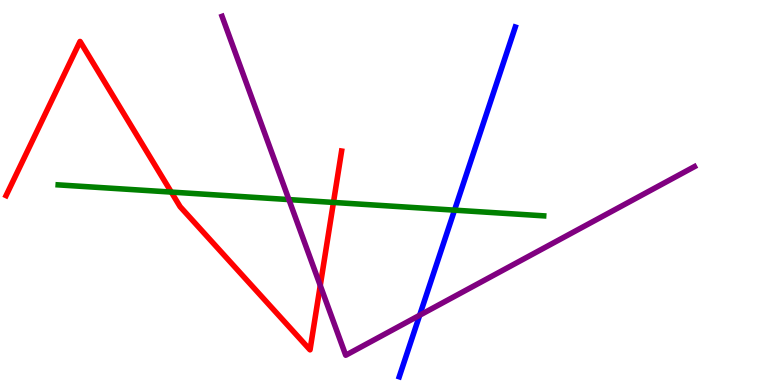[{'lines': ['blue', 'red'], 'intersections': []}, {'lines': ['green', 'red'], 'intersections': [{'x': 2.21, 'y': 5.01}, {'x': 4.3, 'y': 4.74}]}, {'lines': ['purple', 'red'], 'intersections': [{'x': 4.13, 'y': 2.58}]}, {'lines': ['blue', 'green'], 'intersections': [{'x': 5.86, 'y': 4.54}]}, {'lines': ['blue', 'purple'], 'intersections': [{'x': 5.41, 'y': 1.81}]}, {'lines': ['green', 'purple'], 'intersections': [{'x': 3.73, 'y': 4.82}]}]